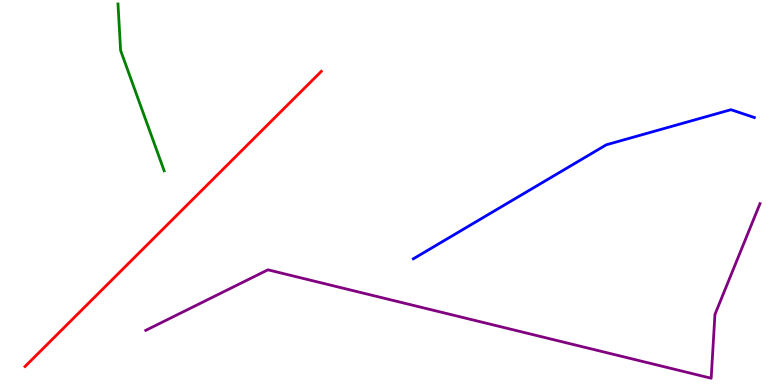[{'lines': ['blue', 'red'], 'intersections': []}, {'lines': ['green', 'red'], 'intersections': []}, {'lines': ['purple', 'red'], 'intersections': []}, {'lines': ['blue', 'green'], 'intersections': []}, {'lines': ['blue', 'purple'], 'intersections': []}, {'lines': ['green', 'purple'], 'intersections': []}]